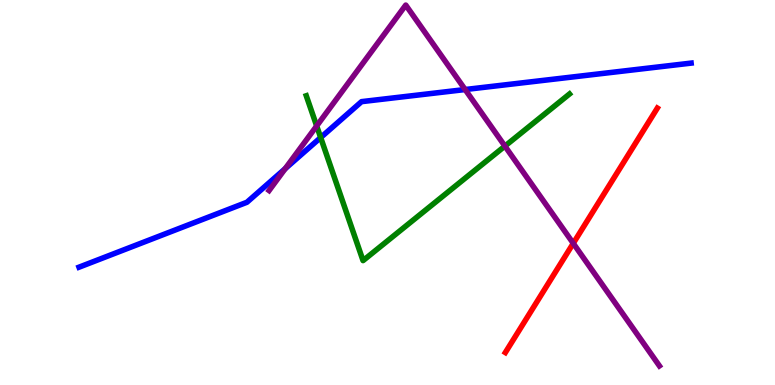[{'lines': ['blue', 'red'], 'intersections': []}, {'lines': ['green', 'red'], 'intersections': []}, {'lines': ['purple', 'red'], 'intersections': [{'x': 7.4, 'y': 3.68}]}, {'lines': ['blue', 'green'], 'intersections': [{'x': 4.14, 'y': 6.43}]}, {'lines': ['blue', 'purple'], 'intersections': [{'x': 3.68, 'y': 5.62}, {'x': 6.0, 'y': 7.67}]}, {'lines': ['green', 'purple'], 'intersections': [{'x': 4.09, 'y': 6.73}, {'x': 6.51, 'y': 6.2}]}]